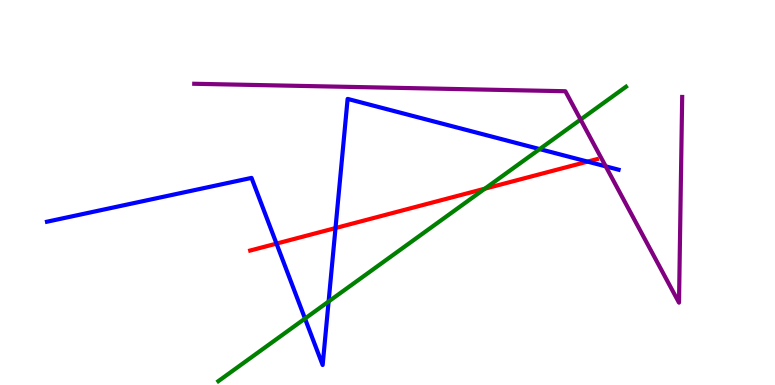[{'lines': ['blue', 'red'], 'intersections': [{'x': 3.57, 'y': 3.67}, {'x': 4.33, 'y': 4.08}, {'x': 7.58, 'y': 5.8}]}, {'lines': ['green', 'red'], 'intersections': [{'x': 6.26, 'y': 5.1}]}, {'lines': ['purple', 'red'], 'intersections': []}, {'lines': ['blue', 'green'], 'intersections': [{'x': 3.94, 'y': 1.73}, {'x': 4.24, 'y': 2.17}, {'x': 6.96, 'y': 6.13}]}, {'lines': ['blue', 'purple'], 'intersections': [{'x': 7.82, 'y': 5.68}]}, {'lines': ['green', 'purple'], 'intersections': [{'x': 7.49, 'y': 6.89}]}]